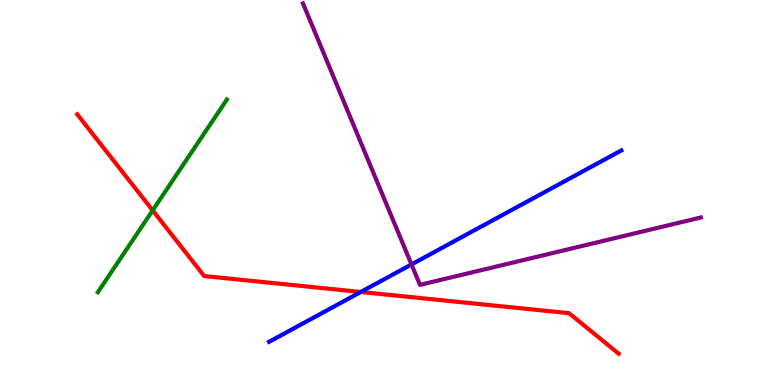[{'lines': ['blue', 'red'], 'intersections': [{'x': 4.66, 'y': 2.42}]}, {'lines': ['green', 'red'], 'intersections': [{'x': 1.97, 'y': 4.54}]}, {'lines': ['purple', 'red'], 'intersections': []}, {'lines': ['blue', 'green'], 'intersections': []}, {'lines': ['blue', 'purple'], 'intersections': [{'x': 5.31, 'y': 3.13}]}, {'lines': ['green', 'purple'], 'intersections': []}]